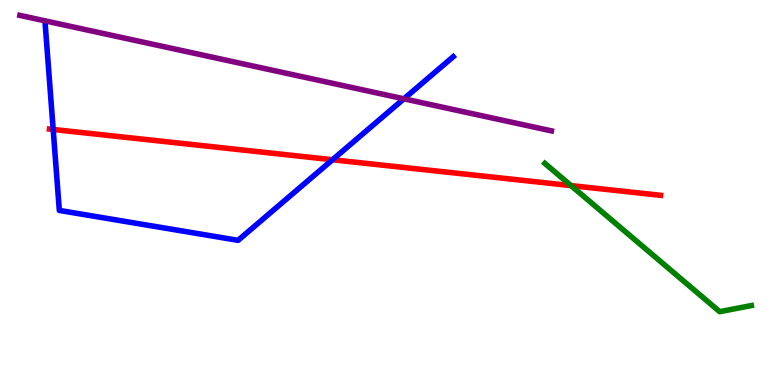[{'lines': ['blue', 'red'], 'intersections': [{'x': 0.686, 'y': 6.64}, {'x': 4.29, 'y': 5.85}]}, {'lines': ['green', 'red'], 'intersections': [{'x': 7.37, 'y': 5.18}]}, {'lines': ['purple', 'red'], 'intersections': []}, {'lines': ['blue', 'green'], 'intersections': []}, {'lines': ['blue', 'purple'], 'intersections': [{'x': 5.21, 'y': 7.43}]}, {'lines': ['green', 'purple'], 'intersections': []}]